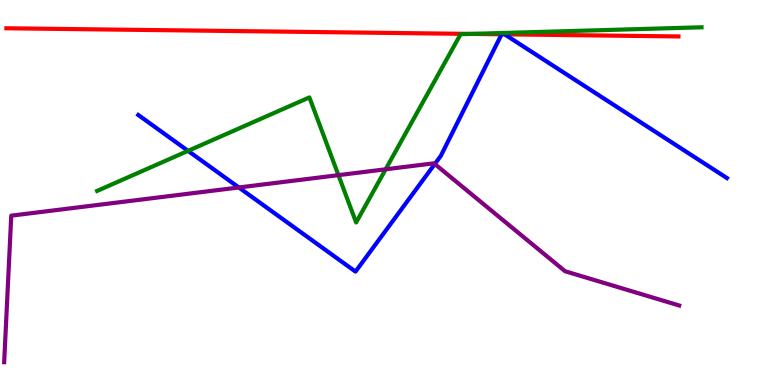[{'lines': ['blue', 'red'], 'intersections': [{'x': 6.47, 'y': 9.11}, {'x': 6.51, 'y': 9.11}]}, {'lines': ['green', 'red'], 'intersections': [{'x': 6.07, 'y': 9.12}]}, {'lines': ['purple', 'red'], 'intersections': []}, {'lines': ['blue', 'green'], 'intersections': [{'x': 2.43, 'y': 6.08}, {'x': 6.48, 'y': 9.14}, {'x': 6.48, 'y': 9.14}]}, {'lines': ['blue', 'purple'], 'intersections': [{'x': 3.08, 'y': 5.13}, {'x': 5.61, 'y': 5.74}]}, {'lines': ['green', 'purple'], 'intersections': [{'x': 4.37, 'y': 5.45}, {'x': 4.98, 'y': 5.6}]}]